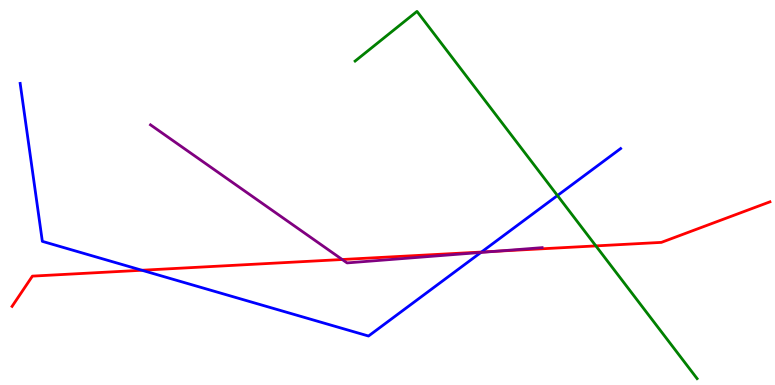[{'lines': ['blue', 'red'], 'intersections': [{'x': 1.83, 'y': 2.98}, {'x': 6.21, 'y': 3.45}]}, {'lines': ['green', 'red'], 'intersections': [{'x': 7.69, 'y': 3.61}]}, {'lines': ['purple', 'red'], 'intersections': [{'x': 4.42, 'y': 3.26}, {'x': 6.4, 'y': 3.47}]}, {'lines': ['blue', 'green'], 'intersections': [{'x': 7.19, 'y': 4.92}]}, {'lines': ['blue', 'purple'], 'intersections': [{'x': 6.21, 'y': 3.44}]}, {'lines': ['green', 'purple'], 'intersections': []}]